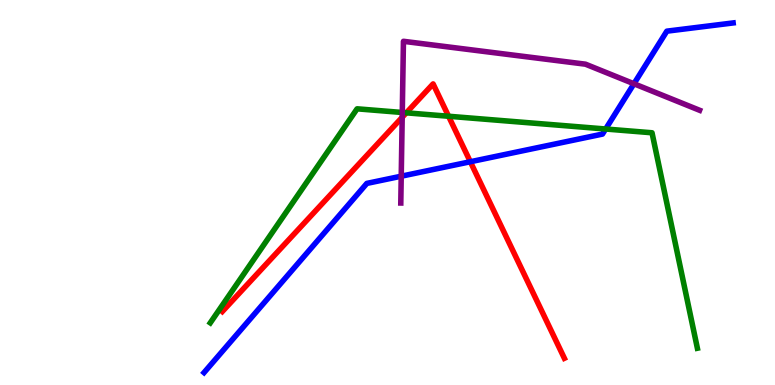[{'lines': ['blue', 'red'], 'intersections': [{'x': 6.07, 'y': 5.8}]}, {'lines': ['green', 'red'], 'intersections': [{'x': 5.24, 'y': 7.07}, {'x': 5.79, 'y': 6.98}]}, {'lines': ['purple', 'red'], 'intersections': [{'x': 5.19, 'y': 6.95}]}, {'lines': ['blue', 'green'], 'intersections': [{'x': 7.81, 'y': 6.65}]}, {'lines': ['blue', 'purple'], 'intersections': [{'x': 5.18, 'y': 5.42}, {'x': 8.18, 'y': 7.82}]}, {'lines': ['green', 'purple'], 'intersections': [{'x': 5.19, 'y': 7.08}]}]